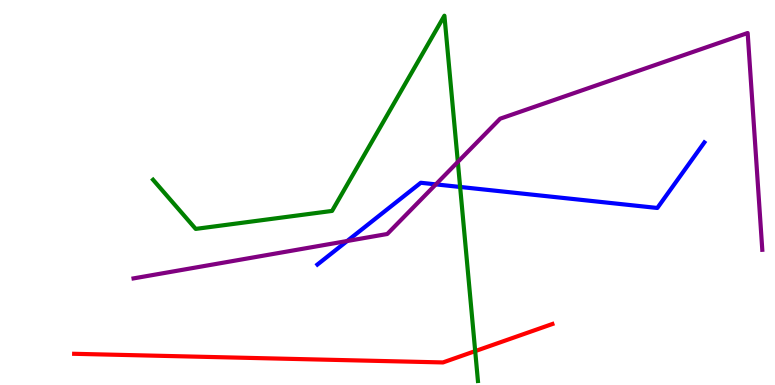[{'lines': ['blue', 'red'], 'intersections': []}, {'lines': ['green', 'red'], 'intersections': [{'x': 6.13, 'y': 0.88}]}, {'lines': ['purple', 'red'], 'intersections': []}, {'lines': ['blue', 'green'], 'intersections': [{'x': 5.94, 'y': 5.14}]}, {'lines': ['blue', 'purple'], 'intersections': [{'x': 4.48, 'y': 3.74}, {'x': 5.62, 'y': 5.21}]}, {'lines': ['green', 'purple'], 'intersections': [{'x': 5.91, 'y': 5.79}]}]